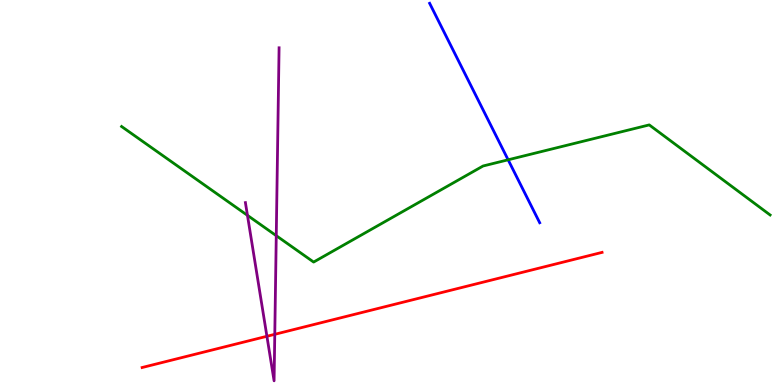[{'lines': ['blue', 'red'], 'intersections': []}, {'lines': ['green', 'red'], 'intersections': []}, {'lines': ['purple', 'red'], 'intersections': [{'x': 3.44, 'y': 1.27}, {'x': 3.55, 'y': 1.32}]}, {'lines': ['blue', 'green'], 'intersections': [{'x': 6.56, 'y': 5.85}]}, {'lines': ['blue', 'purple'], 'intersections': []}, {'lines': ['green', 'purple'], 'intersections': [{'x': 3.19, 'y': 4.41}, {'x': 3.56, 'y': 3.88}]}]